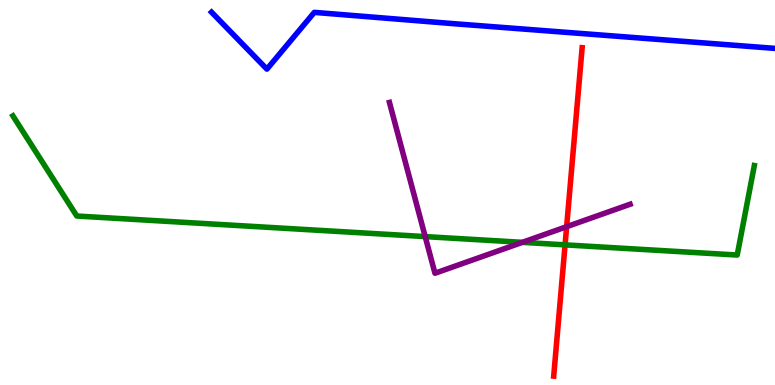[{'lines': ['blue', 'red'], 'intersections': []}, {'lines': ['green', 'red'], 'intersections': [{'x': 7.29, 'y': 3.64}]}, {'lines': ['purple', 'red'], 'intersections': [{'x': 7.31, 'y': 4.11}]}, {'lines': ['blue', 'green'], 'intersections': []}, {'lines': ['blue', 'purple'], 'intersections': []}, {'lines': ['green', 'purple'], 'intersections': [{'x': 5.49, 'y': 3.85}, {'x': 6.74, 'y': 3.71}]}]